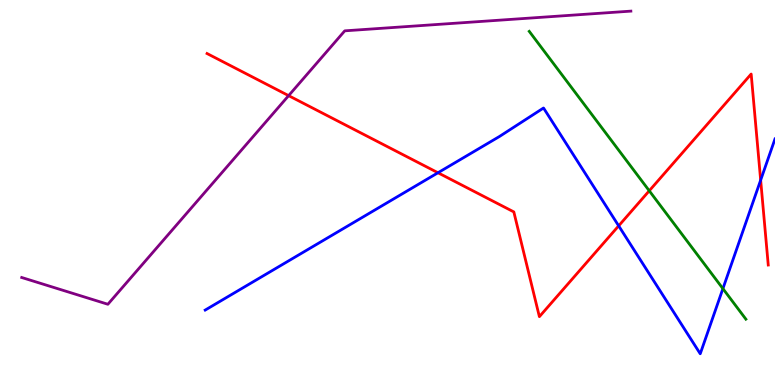[{'lines': ['blue', 'red'], 'intersections': [{'x': 5.65, 'y': 5.51}, {'x': 7.98, 'y': 4.13}, {'x': 9.81, 'y': 5.32}]}, {'lines': ['green', 'red'], 'intersections': [{'x': 8.38, 'y': 5.04}]}, {'lines': ['purple', 'red'], 'intersections': [{'x': 3.72, 'y': 7.52}]}, {'lines': ['blue', 'green'], 'intersections': [{'x': 9.33, 'y': 2.5}]}, {'lines': ['blue', 'purple'], 'intersections': []}, {'lines': ['green', 'purple'], 'intersections': []}]